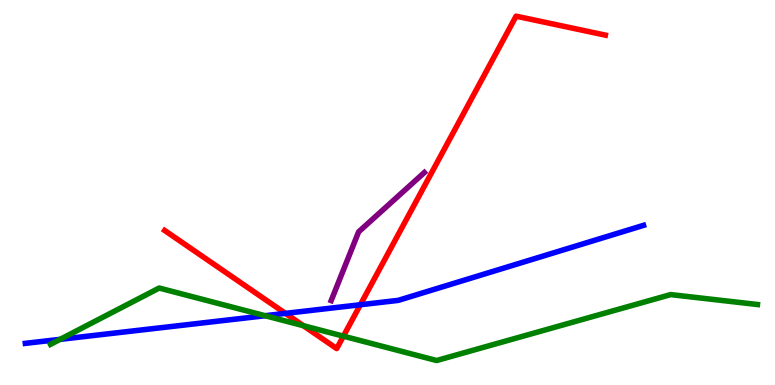[{'lines': ['blue', 'red'], 'intersections': [{'x': 3.68, 'y': 1.86}, {'x': 4.65, 'y': 2.08}]}, {'lines': ['green', 'red'], 'intersections': [{'x': 3.91, 'y': 1.54}, {'x': 4.43, 'y': 1.27}]}, {'lines': ['purple', 'red'], 'intersections': []}, {'lines': ['blue', 'green'], 'intersections': [{'x': 0.776, 'y': 1.19}, {'x': 3.42, 'y': 1.8}]}, {'lines': ['blue', 'purple'], 'intersections': []}, {'lines': ['green', 'purple'], 'intersections': []}]